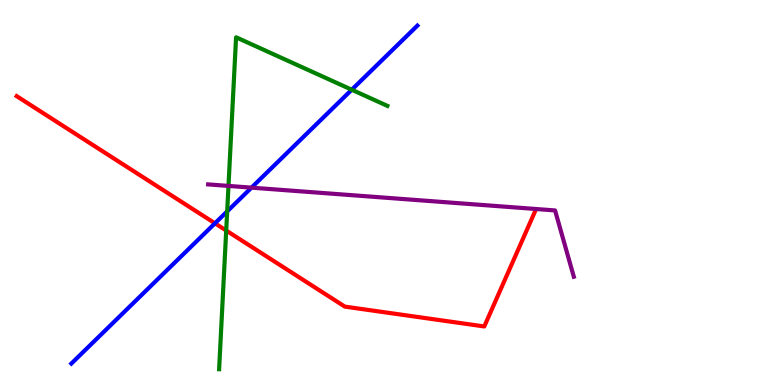[{'lines': ['blue', 'red'], 'intersections': [{'x': 2.77, 'y': 4.2}]}, {'lines': ['green', 'red'], 'intersections': [{'x': 2.92, 'y': 4.01}]}, {'lines': ['purple', 'red'], 'intersections': []}, {'lines': ['blue', 'green'], 'intersections': [{'x': 2.93, 'y': 4.51}, {'x': 4.54, 'y': 7.67}]}, {'lines': ['blue', 'purple'], 'intersections': [{'x': 3.25, 'y': 5.13}]}, {'lines': ['green', 'purple'], 'intersections': [{'x': 2.95, 'y': 5.17}]}]